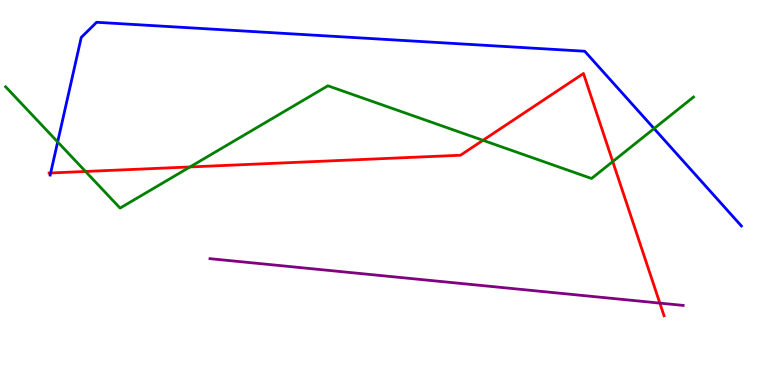[{'lines': ['blue', 'red'], 'intersections': [{'x': 0.654, 'y': 5.51}]}, {'lines': ['green', 'red'], 'intersections': [{'x': 1.1, 'y': 5.55}, {'x': 2.45, 'y': 5.66}, {'x': 6.23, 'y': 6.36}, {'x': 7.91, 'y': 5.8}]}, {'lines': ['purple', 'red'], 'intersections': [{'x': 8.51, 'y': 2.13}]}, {'lines': ['blue', 'green'], 'intersections': [{'x': 0.744, 'y': 6.31}, {'x': 8.44, 'y': 6.66}]}, {'lines': ['blue', 'purple'], 'intersections': []}, {'lines': ['green', 'purple'], 'intersections': []}]